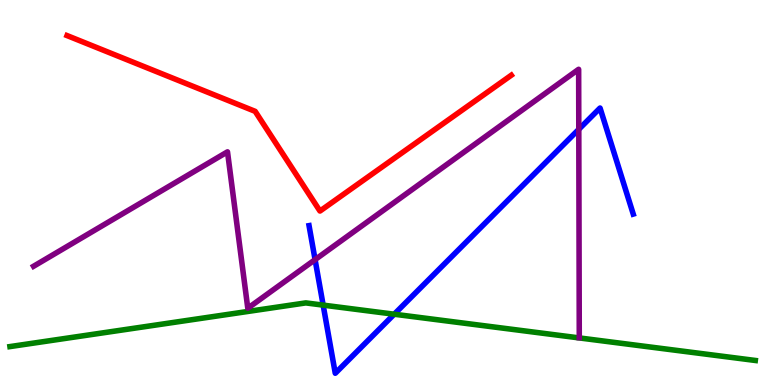[{'lines': ['blue', 'red'], 'intersections': []}, {'lines': ['green', 'red'], 'intersections': []}, {'lines': ['purple', 'red'], 'intersections': []}, {'lines': ['blue', 'green'], 'intersections': [{'x': 4.17, 'y': 2.07}, {'x': 5.09, 'y': 1.84}]}, {'lines': ['blue', 'purple'], 'intersections': [{'x': 4.07, 'y': 3.26}, {'x': 7.47, 'y': 6.64}]}, {'lines': ['green', 'purple'], 'intersections': []}]